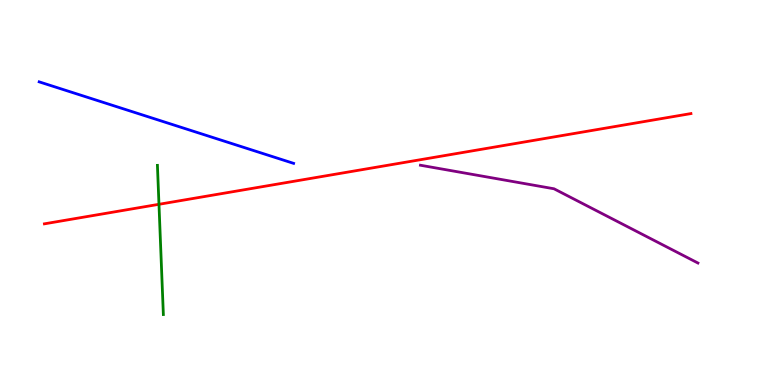[{'lines': ['blue', 'red'], 'intersections': []}, {'lines': ['green', 'red'], 'intersections': [{'x': 2.05, 'y': 4.69}]}, {'lines': ['purple', 'red'], 'intersections': []}, {'lines': ['blue', 'green'], 'intersections': []}, {'lines': ['blue', 'purple'], 'intersections': []}, {'lines': ['green', 'purple'], 'intersections': []}]